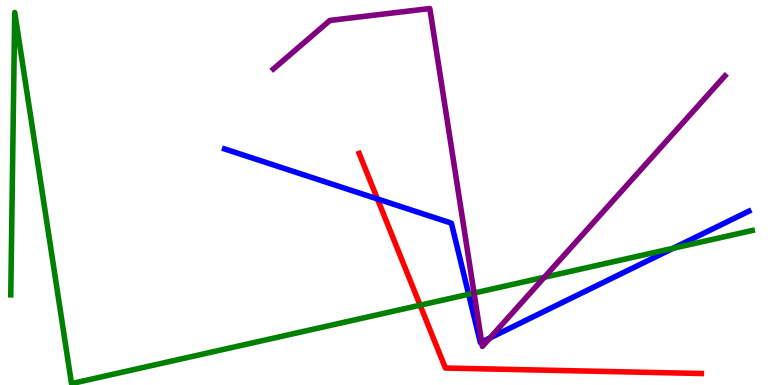[{'lines': ['blue', 'red'], 'intersections': [{'x': 4.87, 'y': 4.83}]}, {'lines': ['green', 'red'], 'intersections': [{'x': 5.42, 'y': 2.07}]}, {'lines': ['purple', 'red'], 'intersections': []}, {'lines': ['blue', 'green'], 'intersections': [{'x': 6.05, 'y': 2.36}, {'x': 8.68, 'y': 3.55}]}, {'lines': ['blue', 'purple'], 'intersections': [{'x': 6.22, 'y': 1.12}, {'x': 6.32, 'y': 1.22}]}, {'lines': ['green', 'purple'], 'intersections': [{'x': 6.12, 'y': 2.39}, {'x': 7.02, 'y': 2.8}]}]